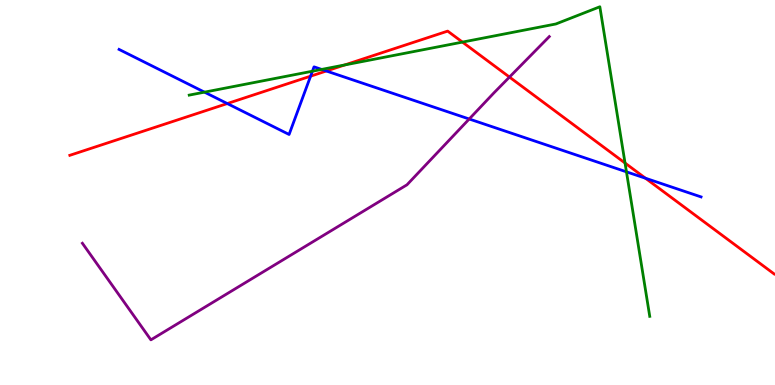[{'lines': ['blue', 'red'], 'intersections': [{'x': 2.93, 'y': 7.31}, {'x': 4.01, 'y': 8.02}, {'x': 4.21, 'y': 8.16}, {'x': 8.33, 'y': 5.37}]}, {'lines': ['green', 'red'], 'intersections': [{'x': 4.45, 'y': 8.31}, {'x': 5.97, 'y': 8.91}, {'x': 8.06, 'y': 5.77}]}, {'lines': ['purple', 'red'], 'intersections': [{'x': 6.57, 'y': 8.0}]}, {'lines': ['blue', 'green'], 'intersections': [{'x': 2.64, 'y': 7.61}, {'x': 4.03, 'y': 8.15}, {'x': 4.15, 'y': 8.2}, {'x': 8.08, 'y': 5.54}]}, {'lines': ['blue', 'purple'], 'intersections': [{'x': 6.05, 'y': 6.91}]}, {'lines': ['green', 'purple'], 'intersections': []}]